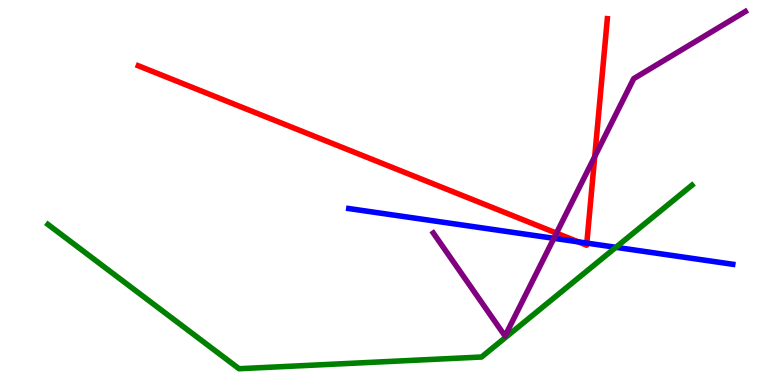[{'lines': ['blue', 'red'], 'intersections': [{'x': 7.46, 'y': 3.72}, {'x': 7.57, 'y': 3.69}]}, {'lines': ['green', 'red'], 'intersections': []}, {'lines': ['purple', 'red'], 'intersections': [{'x': 7.18, 'y': 3.94}, {'x': 7.67, 'y': 5.93}]}, {'lines': ['blue', 'green'], 'intersections': [{'x': 7.95, 'y': 3.58}]}, {'lines': ['blue', 'purple'], 'intersections': [{'x': 7.15, 'y': 3.81}]}, {'lines': ['green', 'purple'], 'intersections': []}]